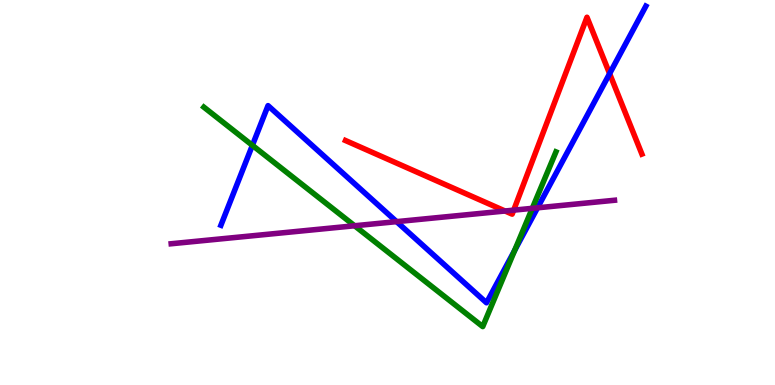[{'lines': ['blue', 'red'], 'intersections': [{'x': 7.87, 'y': 8.09}]}, {'lines': ['green', 'red'], 'intersections': []}, {'lines': ['purple', 'red'], 'intersections': [{'x': 6.52, 'y': 4.52}, {'x': 6.63, 'y': 4.54}]}, {'lines': ['blue', 'green'], 'intersections': [{'x': 3.26, 'y': 6.22}, {'x': 6.64, 'y': 3.5}]}, {'lines': ['blue', 'purple'], 'intersections': [{'x': 5.12, 'y': 4.24}, {'x': 6.94, 'y': 4.6}]}, {'lines': ['green', 'purple'], 'intersections': [{'x': 4.58, 'y': 4.14}, {'x': 6.87, 'y': 4.59}]}]